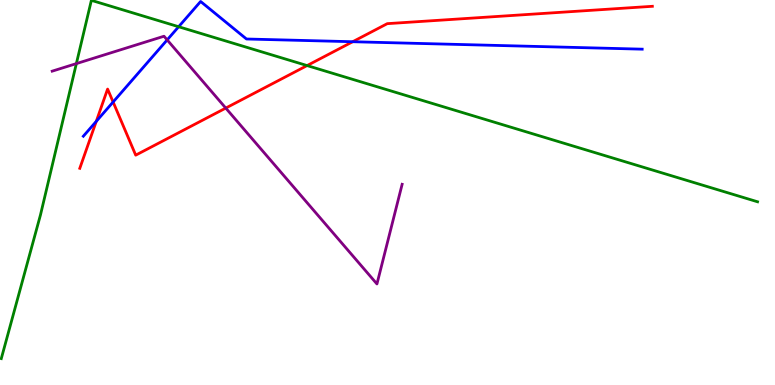[{'lines': ['blue', 'red'], 'intersections': [{'x': 1.24, 'y': 6.85}, {'x': 1.46, 'y': 7.35}, {'x': 4.55, 'y': 8.92}]}, {'lines': ['green', 'red'], 'intersections': [{'x': 3.96, 'y': 8.3}]}, {'lines': ['purple', 'red'], 'intersections': [{'x': 2.91, 'y': 7.19}]}, {'lines': ['blue', 'green'], 'intersections': [{'x': 2.31, 'y': 9.31}]}, {'lines': ['blue', 'purple'], 'intersections': [{'x': 2.16, 'y': 8.96}]}, {'lines': ['green', 'purple'], 'intersections': [{'x': 0.985, 'y': 8.35}]}]